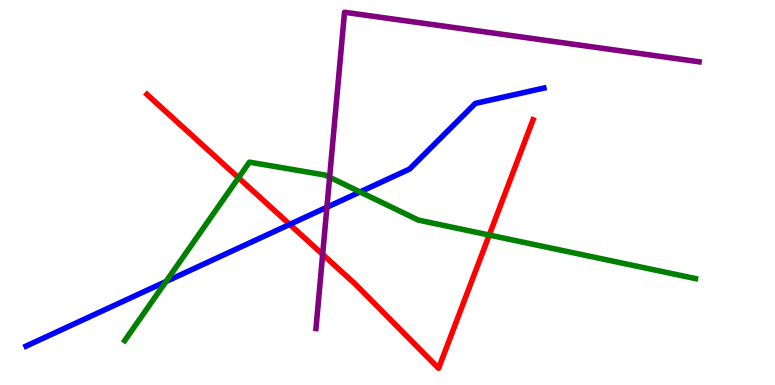[{'lines': ['blue', 'red'], 'intersections': [{'x': 3.74, 'y': 4.17}]}, {'lines': ['green', 'red'], 'intersections': [{'x': 3.08, 'y': 5.38}, {'x': 6.31, 'y': 3.89}]}, {'lines': ['purple', 'red'], 'intersections': [{'x': 4.16, 'y': 3.39}]}, {'lines': ['blue', 'green'], 'intersections': [{'x': 2.14, 'y': 2.69}, {'x': 4.65, 'y': 5.01}]}, {'lines': ['blue', 'purple'], 'intersections': [{'x': 4.22, 'y': 4.62}]}, {'lines': ['green', 'purple'], 'intersections': [{'x': 4.25, 'y': 5.4}]}]